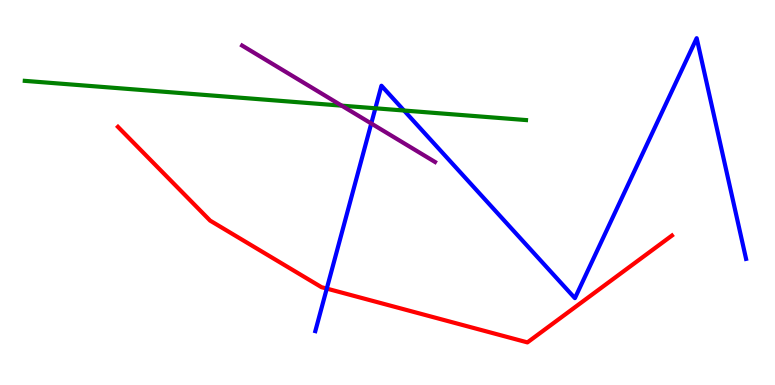[{'lines': ['blue', 'red'], 'intersections': [{'x': 4.22, 'y': 2.5}]}, {'lines': ['green', 'red'], 'intersections': []}, {'lines': ['purple', 'red'], 'intersections': []}, {'lines': ['blue', 'green'], 'intersections': [{'x': 4.84, 'y': 7.19}, {'x': 5.21, 'y': 7.13}]}, {'lines': ['blue', 'purple'], 'intersections': [{'x': 4.79, 'y': 6.79}]}, {'lines': ['green', 'purple'], 'intersections': [{'x': 4.41, 'y': 7.26}]}]